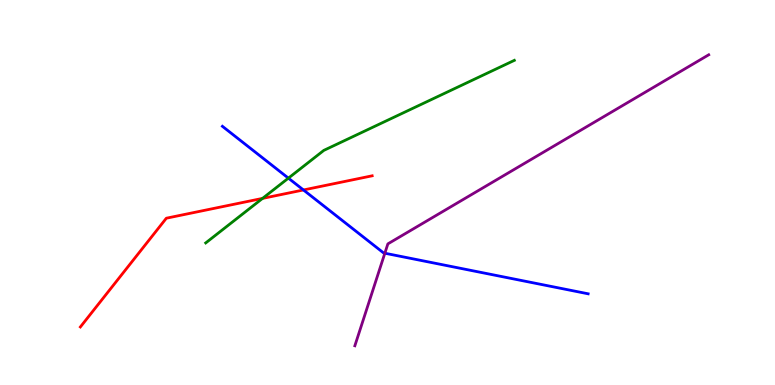[{'lines': ['blue', 'red'], 'intersections': [{'x': 3.92, 'y': 5.07}]}, {'lines': ['green', 'red'], 'intersections': [{'x': 3.39, 'y': 4.85}]}, {'lines': ['purple', 'red'], 'intersections': []}, {'lines': ['blue', 'green'], 'intersections': [{'x': 3.72, 'y': 5.37}]}, {'lines': ['blue', 'purple'], 'intersections': [{'x': 4.97, 'y': 3.42}]}, {'lines': ['green', 'purple'], 'intersections': []}]